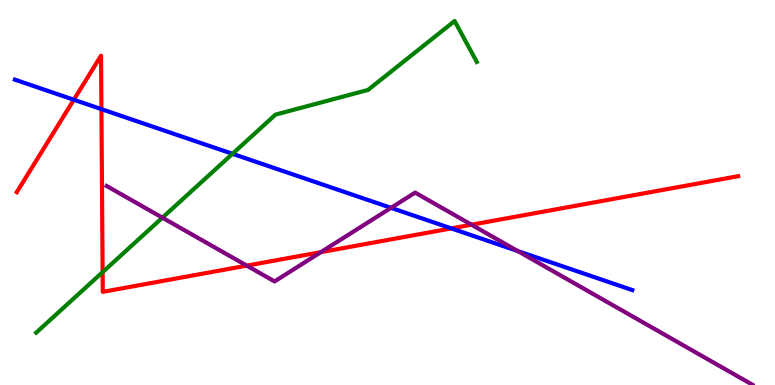[{'lines': ['blue', 'red'], 'intersections': [{'x': 0.953, 'y': 7.41}, {'x': 1.31, 'y': 7.17}, {'x': 5.82, 'y': 4.07}]}, {'lines': ['green', 'red'], 'intersections': [{'x': 1.32, 'y': 2.93}]}, {'lines': ['purple', 'red'], 'intersections': [{'x': 3.18, 'y': 3.1}, {'x': 4.14, 'y': 3.45}, {'x': 6.08, 'y': 4.16}]}, {'lines': ['blue', 'green'], 'intersections': [{'x': 3.0, 'y': 6.0}]}, {'lines': ['blue', 'purple'], 'intersections': [{'x': 5.05, 'y': 4.6}, {'x': 6.68, 'y': 3.48}]}, {'lines': ['green', 'purple'], 'intersections': [{'x': 2.1, 'y': 4.35}]}]